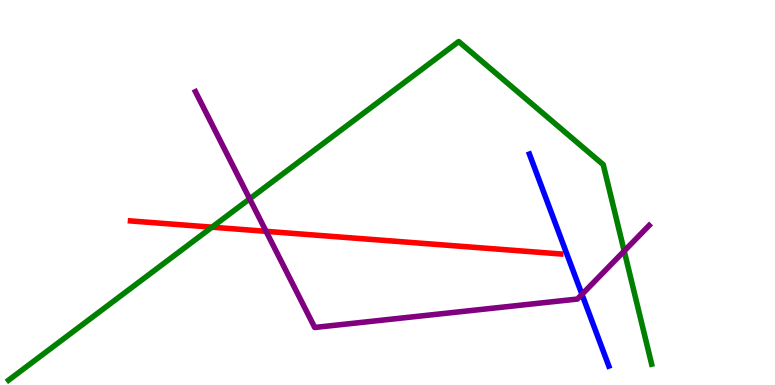[{'lines': ['blue', 'red'], 'intersections': []}, {'lines': ['green', 'red'], 'intersections': [{'x': 2.74, 'y': 4.1}]}, {'lines': ['purple', 'red'], 'intersections': [{'x': 3.43, 'y': 3.99}]}, {'lines': ['blue', 'green'], 'intersections': []}, {'lines': ['blue', 'purple'], 'intersections': [{'x': 7.51, 'y': 2.35}]}, {'lines': ['green', 'purple'], 'intersections': [{'x': 3.22, 'y': 4.84}, {'x': 8.05, 'y': 3.48}]}]